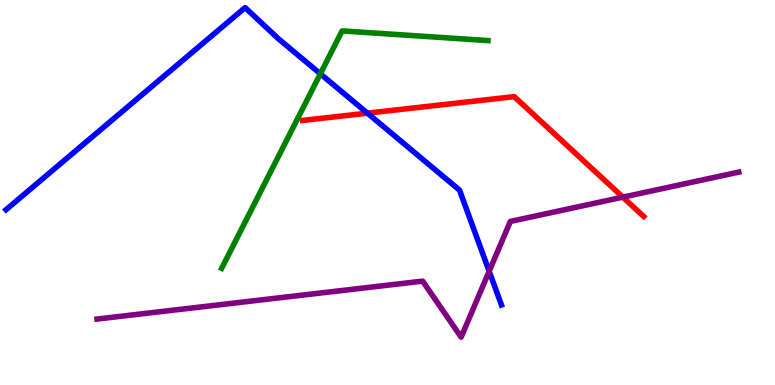[{'lines': ['blue', 'red'], 'intersections': [{'x': 4.74, 'y': 7.06}]}, {'lines': ['green', 'red'], 'intersections': []}, {'lines': ['purple', 'red'], 'intersections': [{'x': 8.04, 'y': 4.88}]}, {'lines': ['blue', 'green'], 'intersections': [{'x': 4.13, 'y': 8.08}]}, {'lines': ['blue', 'purple'], 'intersections': [{'x': 6.31, 'y': 2.95}]}, {'lines': ['green', 'purple'], 'intersections': []}]